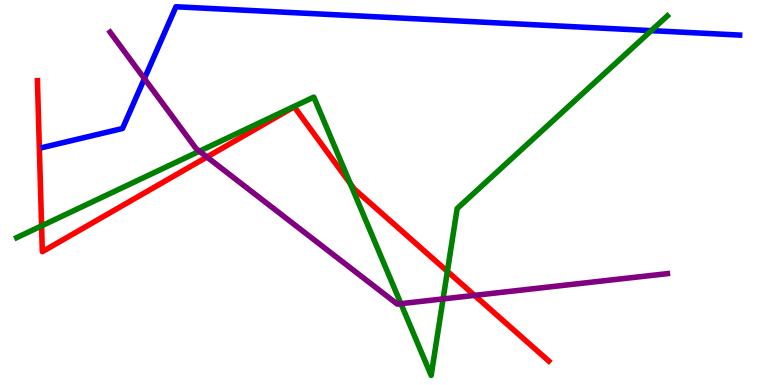[{'lines': ['blue', 'red'], 'intersections': []}, {'lines': ['green', 'red'], 'intersections': [{'x': 0.537, 'y': 4.13}, {'x': 4.52, 'y': 5.23}, {'x': 5.77, 'y': 2.95}]}, {'lines': ['purple', 'red'], 'intersections': [{'x': 2.67, 'y': 5.92}, {'x': 6.12, 'y': 2.33}]}, {'lines': ['blue', 'green'], 'intersections': [{'x': 8.4, 'y': 9.2}]}, {'lines': ['blue', 'purple'], 'intersections': [{'x': 1.86, 'y': 7.96}]}, {'lines': ['green', 'purple'], 'intersections': [{'x': 2.57, 'y': 6.07}, {'x': 5.17, 'y': 2.11}, {'x': 5.72, 'y': 2.24}]}]